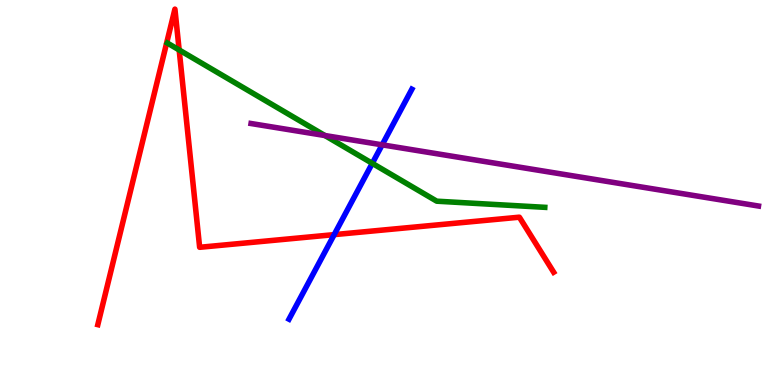[{'lines': ['blue', 'red'], 'intersections': [{'x': 4.31, 'y': 3.91}]}, {'lines': ['green', 'red'], 'intersections': [{'x': 2.31, 'y': 8.7}]}, {'lines': ['purple', 'red'], 'intersections': []}, {'lines': ['blue', 'green'], 'intersections': [{'x': 4.8, 'y': 5.76}]}, {'lines': ['blue', 'purple'], 'intersections': [{'x': 4.93, 'y': 6.24}]}, {'lines': ['green', 'purple'], 'intersections': [{'x': 4.19, 'y': 6.48}]}]